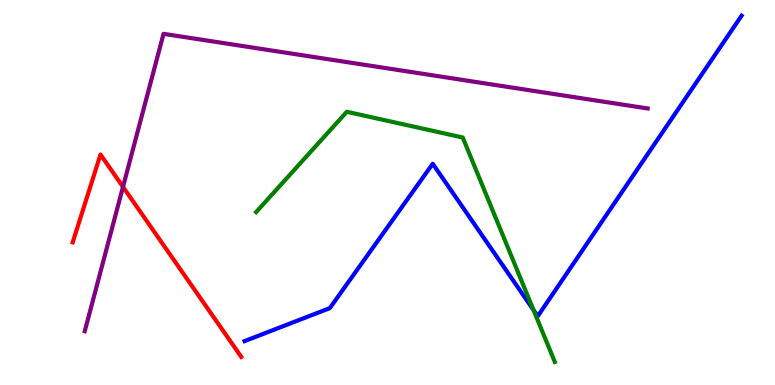[{'lines': ['blue', 'red'], 'intersections': []}, {'lines': ['green', 'red'], 'intersections': []}, {'lines': ['purple', 'red'], 'intersections': [{'x': 1.59, 'y': 5.15}]}, {'lines': ['blue', 'green'], 'intersections': [{'x': 6.88, 'y': 1.95}]}, {'lines': ['blue', 'purple'], 'intersections': []}, {'lines': ['green', 'purple'], 'intersections': []}]